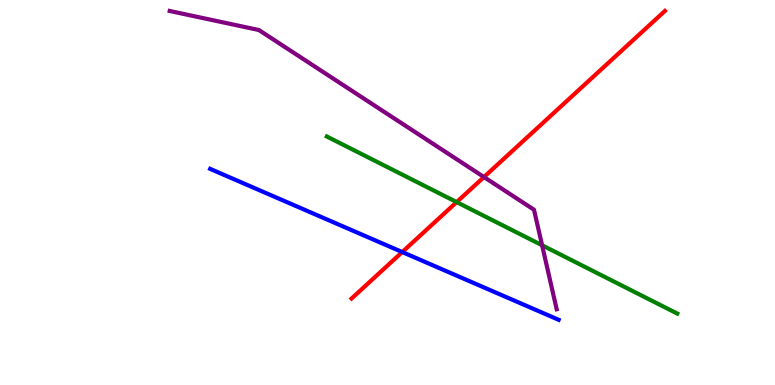[{'lines': ['blue', 'red'], 'intersections': [{'x': 5.19, 'y': 3.45}]}, {'lines': ['green', 'red'], 'intersections': [{'x': 5.89, 'y': 4.75}]}, {'lines': ['purple', 'red'], 'intersections': [{'x': 6.24, 'y': 5.4}]}, {'lines': ['blue', 'green'], 'intersections': []}, {'lines': ['blue', 'purple'], 'intersections': []}, {'lines': ['green', 'purple'], 'intersections': [{'x': 6.99, 'y': 3.63}]}]